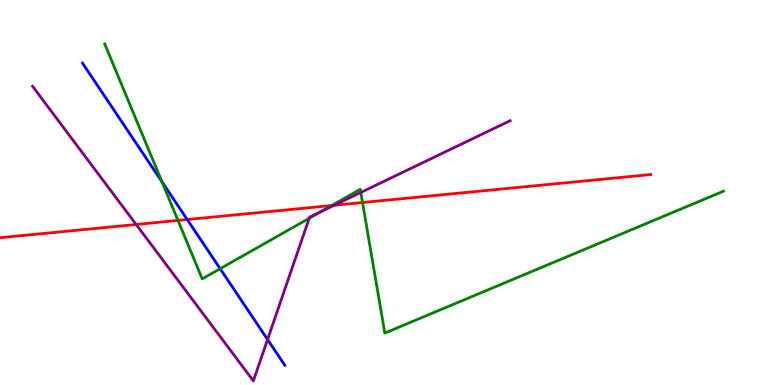[{'lines': ['blue', 'red'], 'intersections': [{'x': 2.42, 'y': 4.3}]}, {'lines': ['green', 'red'], 'intersections': [{'x': 2.3, 'y': 4.27}, {'x': 4.28, 'y': 4.66}, {'x': 4.68, 'y': 4.74}]}, {'lines': ['purple', 'red'], 'intersections': [{'x': 1.76, 'y': 4.17}, {'x': 4.31, 'y': 4.67}]}, {'lines': ['blue', 'green'], 'intersections': [{'x': 2.09, 'y': 5.28}, {'x': 2.84, 'y': 3.02}]}, {'lines': ['blue', 'purple'], 'intersections': [{'x': 3.45, 'y': 1.18}]}, {'lines': ['green', 'purple'], 'intersections': [{'x': 3.99, 'y': 4.33}, {'x': 4.14, 'y': 4.5}, {'x': 4.66, 'y': 5.0}]}]